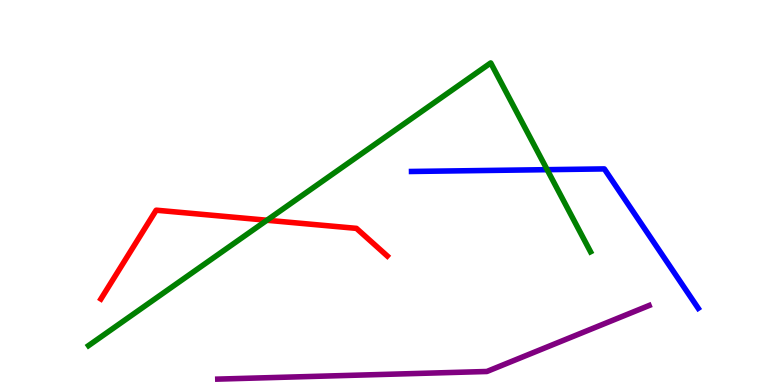[{'lines': ['blue', 'red'], 'intersections': []}, {'lines': ['green', 'red'], 'intersections': [{'x': 3.44, 'y': 4.28}]}, {'lines': ['purple', 'red'], 'intersections': []}, {'lines': ['blue', 'green'], 'intersections': [{'x': 7.06, 'y': 5.59}]}, {'lines': ['blue', 'purple'], 'intersections': []}, {'lines': ['green', 'purple'], 'intersections': []}]